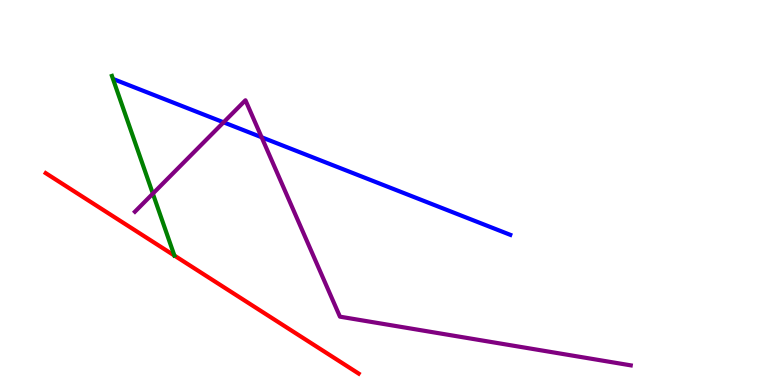[{'lines': ['blue', 'red'], 'intersections': []}, {'lines': ['green', 'red'], 'intersections': [{'x': 2.25, 'y': 3.36}]}, {'lines': ['purple', 'red'], 'intersections': []}, {'lines': ['blue', 'green'], 'intersections': []}, {'lines': ['blue', 'purple'], 'intersections': [{'x': 2.88, 'y': 6.82}, {'x': 3.38, 'y': 6.43}]}, {'lines': ['green', 'purple'], 'intersections': [{'x': 1.97, 'y': 4.97}]}]